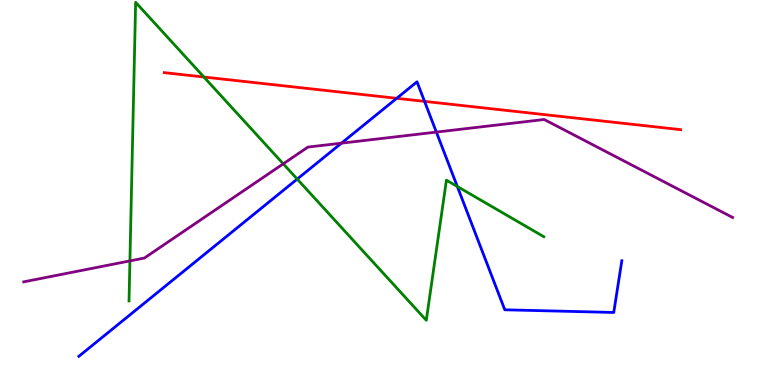[{'lines': ['blue', 'red'], 'intersections': [{'x': 5.12, 'y': 7.45}, {'x': 5.48, 'y': 7.37}]}, {'lines': ['green', 'red'], 'intersections': [{'x': 2.63, 'y': 8.0}]}, {'lines': ['purple', 'red'], 'intersections': []}, {'lines': ['blue', 'green'], 'intersections': [{'x': 3.83, 'y': 5.35}, {'x': 5.9, 'y': 5.16}]}, {'lines': ['blue', 'purple'], 'intersections': [{'x': 4.41, 'y': 6.28}, {'x': 5.63, 'y': 6.57}]}, {'lines': ['green', 'purple'], 'intersections': [{'x': 1.68, 'y': 3.22}, {'x': 3.65, 'y': 5.74}]}]